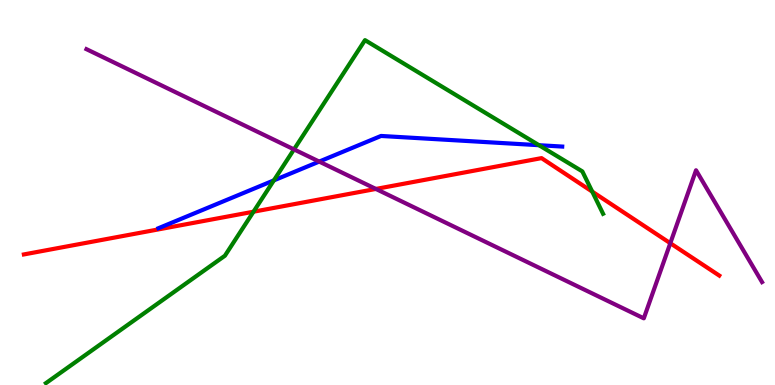[{'lines': ['blue', 'red'], 'intersections': []}, {'lines': ['green', 'red'], 'intersections': [{'x': 3.27, 'y': 4.5}, {'x': 7.64, 'y': 5.02}]}, {'lines': ['purple', 'red'], 'intersections': [{'x': 4.85, 'y': 5.09}, {'x': 8.65, 'y': 3.68}]}, {'lines': ['blue', 'green'], 'intersections': [{'x': 3.53, 'y': 5.31}, {'x': 6.95, 'y': 6.23}]}, {'lines': ['blue', 'purple'], 'intersections': [{'x': 4.12, 'y': 5.8}]}, {'lines': ['green', 'purple'], 'intersections': [{'x': 3.79, 'y': 6.12}]}]